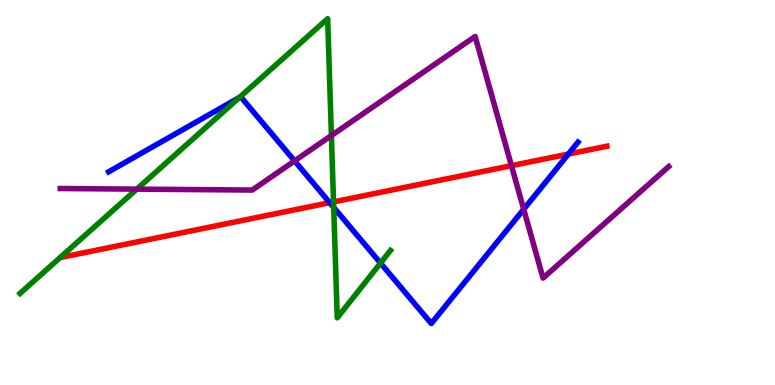[{'lines': ['blue', 'red'], 'intersections': [{'x': 4.25, 'y': 4.74}, {'x': 7.33, 'y': 6.0}]}, {'lines': ['green', 'red'], 'intersections': [{'x': 4.3, 'y': 4.76}]}, {'lines': ['purple', 'red'], 'intersections': [{'x': 6.6, 'y': 5.7}]}, {'lines': ['blue', 'green'], 'intersections': [{'x': 3.09, 'y': 7.47}, {'x': 4.31, 'y': 4.61}, {'x': 4.91, 'y': 3.17}]}, {'lines': ['blue', 'purple'], 'intersections': [{'x': 3.8, 'y': 5.82}, {'x': 6.76, 'y': 4.56}]}, {'lines': ['green', 'purple'], 'intersections': [{'x': 1.76, 'y': 5.09}, {'x': 4.28, 'y': 6.48}]}]